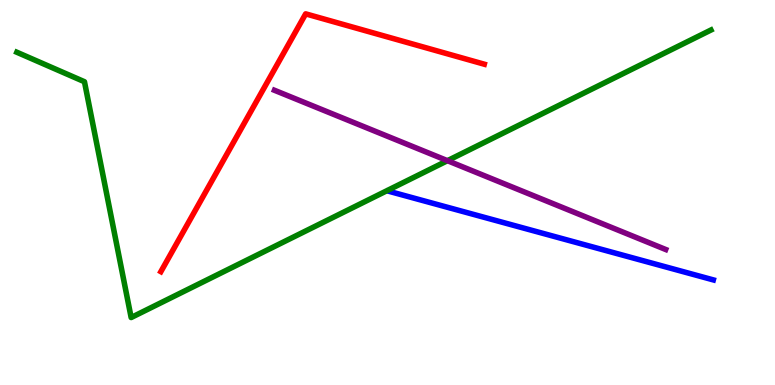[{'lines': ['blue', 'red'], 'intersections': []}, {'lines': ['green', 'red'], 'intersections': []}, {'lines': ['purple', 'red'], 'intersections': []}, {'lines': ['blue', 'green'], 'intersections': []}, {'lines': ['blue', 'purple'], 'intersections': []}, {'lines': ['green', 'purple'], 'intersections': [{'x': 5.77, 'y': 5.83}]}]